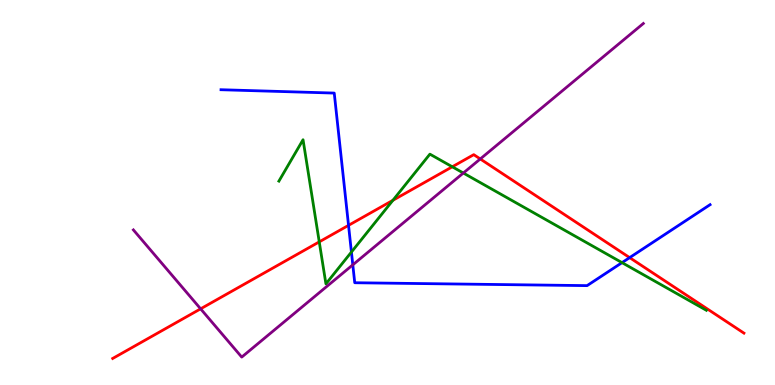[{'lines': ['blue', 'red'], 'intersections': [{'x': 4.5, 'y': 4.15}, {'x': 8.12, 'y': 3.31}]}, {'lines': ['green', 'red'], 'intersections': [{'x': 4.12, 'y': 3.72}, {'x': 5.07, 'y': 4.8}, {'x': 5.84, 'y': 5.67}]}, {'lines': ['purple', 'red'], 'intersections': [{'x': 2.59, 'y': 1.98}, {'x': 6.2, 'y': 5.87}]}, {'lines': ['blue', 'green'], 'intersections': [{'x': 4.53, 'y': 3.45}, {'x': 8.03, 'y': 3.18}]}, {'lines': ['blue', 'purple'], 'intersections': [{'x': 4.55, 'y': 3.12}]}, {'lines': ['green', 'purple'], 'intersections': [{'x': 5.98, 'y': 5.51}]}]